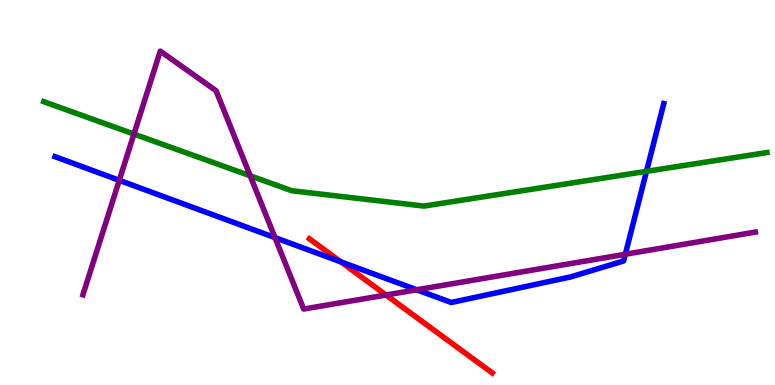[{'lines': ['blue', 'red'], 'intersections': [{'x': 4.4, 'y': 3.2}]}, {'lines': ['green', 'red'], 'intersections': []}, {'lines': ['purple', 'red'], 'intersections': [{'x': 4.98, 'y': 2.34}]}, {'lines': ['blue', 'green'], 'intersections': [{'x': 8.34, 'y': 5.55}]}, {'lines': ['blue', 'purple'], 'intersections': [{'x': 1.54, 'y': 5.32}, {'x': 3.55, 'y': 3.83}, {'x': 5.38, 'y': 2.47}, {'x': 8.07, 'y': 3.4}]}, {'lines': ['green', 'purple'], 'intersections': [{'x': 1.73, 'y': 6.52}, {'x': 3.23, 'y': 5.43}]}]